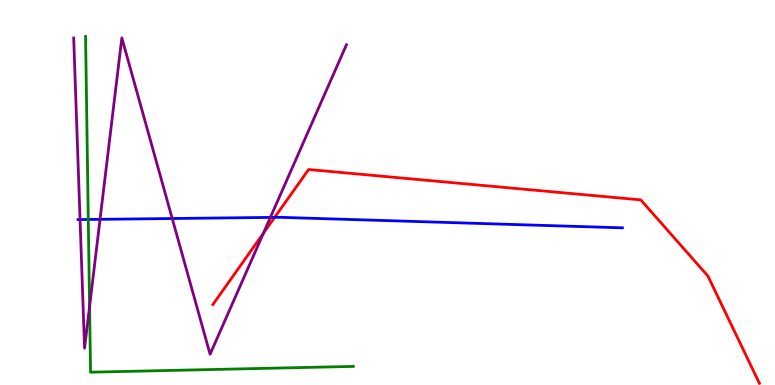[{'lines': ['blue', 'red'], 'intersections': [{'x': 3.54, 'y': 4.35}]}, {'lines': ['green', 'red'], 'intersections': []}, {'lines': ['purple', 'red'], 'intersections': [{'x': 3.4, 'y': 3.94}]}, {'lines': ['blue', 'green'], 'intersections': [{'x': 1.14, 'y': 4.3}]}, {'lines': ['blue', 'purple'], 'intersections': [{'x': 1.03, 'y': 4.3}, {'x': 1.29, 'y': 4.3}, {'x': 2.22, 'y': 4.32}, {'x': 3.49, 'y': 4.35}]}, {'lines': ['green', 'purple'], 'intersections': [{'x': 1.16, 'y': 2.04}]}]